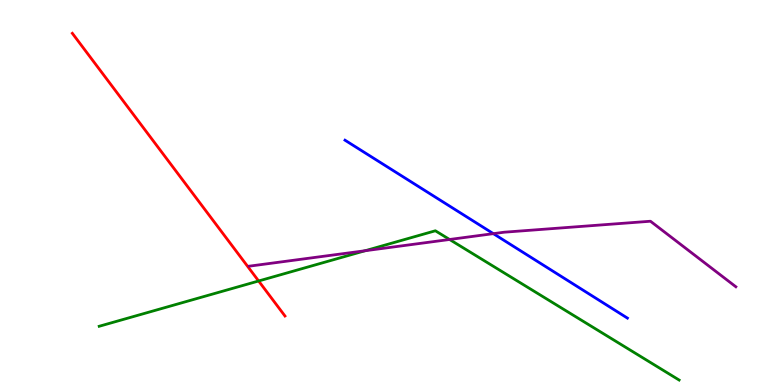[{'lines': ['blue', 'red'], 'intersections': []}, {'lines': ['green', 'red'], 'intersections': [{'x': 3.34, 'y': 2.7}]}, {'lines': ['purple', 'red'], 'intersections': []}, {'lines': ['blue', 'green'], 'intersections': []}, {'lines': ['blue', 'purple'], 'intersections': [{'x': 6.37, 'y': 3.93}]}, {'lines': ['green', 'purple'], 'intersections': [{'x': 4.71, 'y': 3.49}, {'x': 5.8, 'y': 3.78}]}]